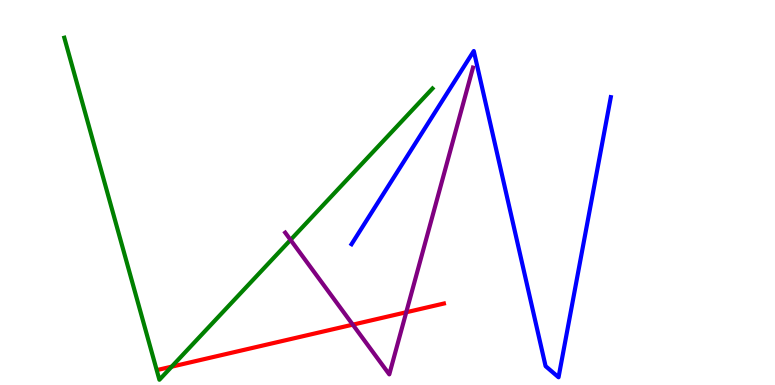[{'lines': ['blue', 'red'], 'intersections': []}, {'lines': ['green', 'red'], 'intersections': [{'x': 2.22, 'y': 0.476}]}, {'lines': ['purple', 'red'], 'intersections': [{'x': 4.55, 'y': 1.57}, {'x': 5.24, 'y': 1.89}]}, {'lines': ['blue', 'green'], 'intersections': []}, {'lines': ['blue', 'purple'], 'intersections': []}, {'lines': ['green', 'purple'], 'intersections': [{'x': 3.75, 'y': 3.77}]}]